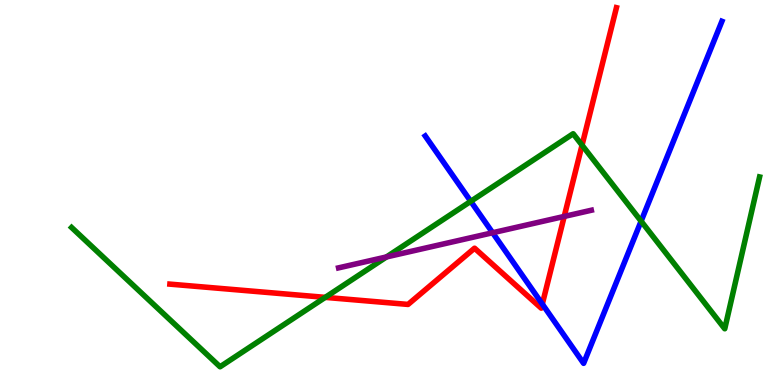[{'lines': ['blue', 'red'], 'intersections': [{'x': 7.0, 'y': 2.1}]}, {'lines': ['green', 'red'], 'intersections': [{'x': 4.2, 'y': 2.28}, {'x': 7.51, 'y': 6.23}]}, {'lines': ['purple', 'red'], 'intersections': [{'x': 7.28, 'y': 4.38}]}, {'lines': ['blue', 'green'], 'intersections': [{'x': 6.07, 'y': 4.77}, {'x': 8.27, 'y': 4.26}]}, {'lines': ['blue', 'purple'], 'intersections': [{'x': 6.36, 'y': 3.95}]}, {'lines': ['green', 'purple'], 'intersections': [{'x': 4.99, 'y': 3.33}]}]